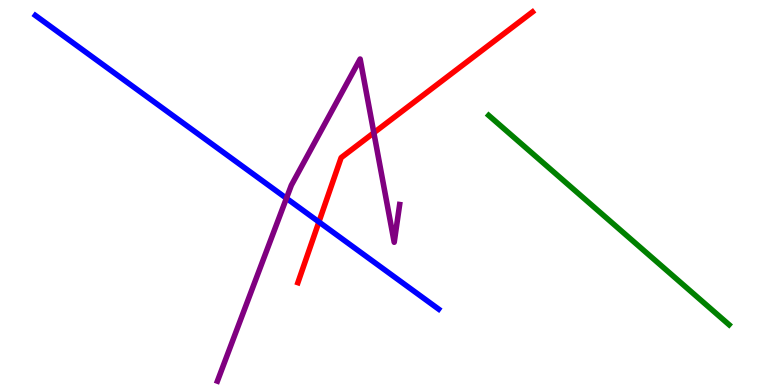[{'lines': ['blue', 'red'], 'intersections': [{'x': 4.11, 'y': 4.24}]}, {'lines': ['green', 'red'], 'intersections': []}, {'lines': ['purple', 'red'], 'intersections': [{'x': 4.82, 'y': 6.55}]}, {'lines': ['blue', 'green'], 'intersections': []}, {'lines': ['blue', 'purple'], 'intersections': [{'x': 3.7, 'y': 4.85}]}, {'lines': ['green', 'purple'], 'intersections': []}]